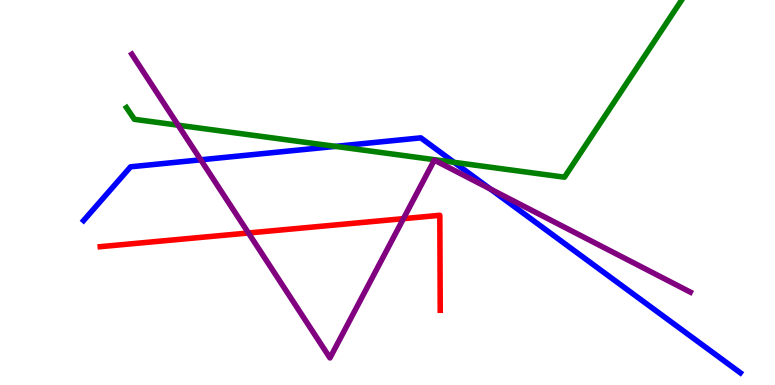[{'lines': ['blue', 'red'], 'intersections': []}, {'lines': ['green', 'red'], 'intersections': []}, {'lines': ['purple', 'red'], 'intersections': [{'x': 3.21, 'y': 3.95}, {'x': 5.21, 'y': 4.32}]}, {'lines': ['blue', 'green'], 'intersections': [{'x': 4.33, 'y': 6.2}, {'x': 5.86, 'y': 5.78}]}, {'lines': ['blue', 'purple'], 'intersections': [{'x': 2.59, 'y': 5.85}, {'x': 6.33, 'y': 5.09}]}, {'lines': ['green', 'purple'], 'intersections': [{'x': 2.3, 'y': 6.75}]}]